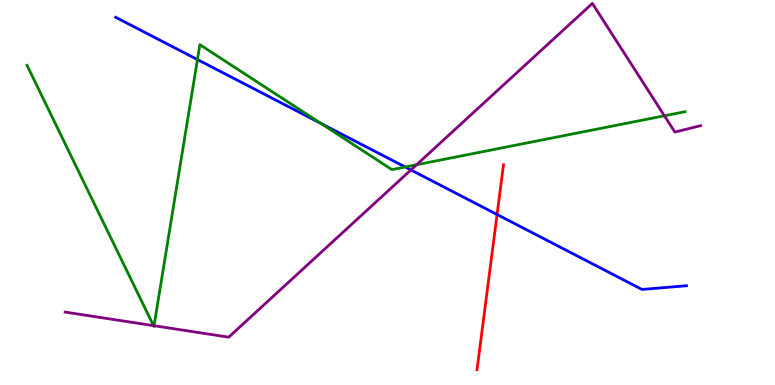[{'lines': ['blue', 'red'], 'intersections': [{'x': 6.41, 'y': 4.43}]}, {'lines': ['green', 'red'], 'intersections': []}, {'lines': ['purple', 'red'], 'intersections': []}, {'lines': ['blue', 'green'], 'intersections': [{'x': 2.55, 'y': 8.45}, {'x': 4.14, 'y': 6.8}, {'x': 5.23, 'y': 5.66}]}, {'lines': ['blue', 'purple'], 'intersections': [{'x': 5.3, 'y': 5.59}]}, {'lines': ['green', 'purple'], 'intersections': [{'x': 1.98, 'y': 1.54}, {'x': 1.99, 'y': 1.54}, {'x': 5.37, 'y': 5.72}, {'x': 8.57, 'y': 6.99}]}]